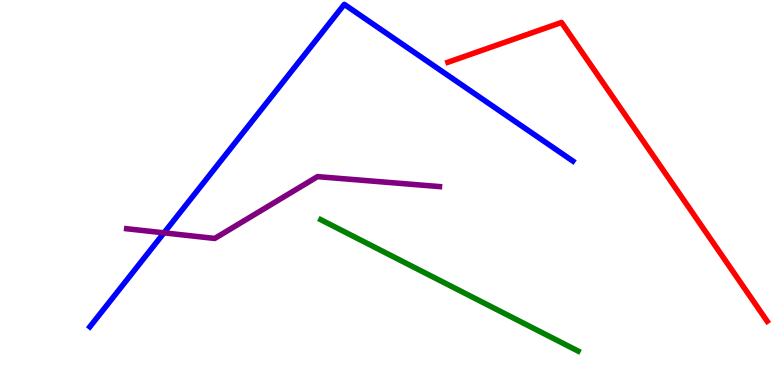[{'lines': ['blue', 'red'], 'intersections': []}, {'lines': ['green', 'red'], 'intersections': []}, {'lines': ['purple', 'red'], 'intersections': []}, {'lines': ['blue', 'green'], 'intersections': []}, {'lines': ['blue', 'purple'], 'intersections': [{'x': 2.12, 'y': 3.95}]}, {'lines': ['green', 'purple'], 'intersections': []}]